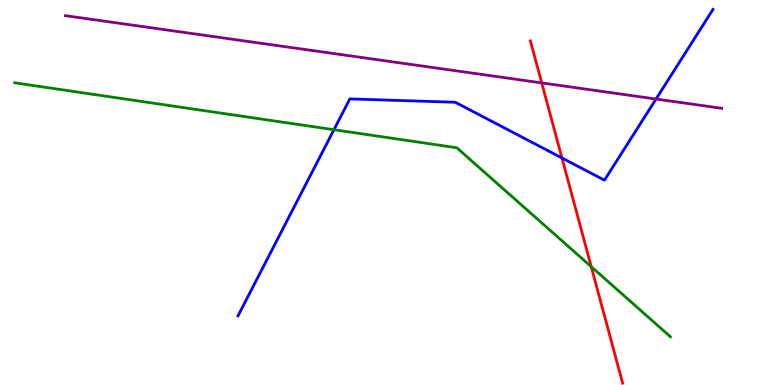[{'lines': ['blue', 'red'], 'intersections': [{'x': 7.25, 'y': 5.9}]}, {'lines': ['green', 'red'], 'intersections': [{'x': 7.63, 'y': 3.07}]}, {'lines': ['purple', 'red'], 'intersections': [{'x': 6.99, 'y': 7.85}]}, {'lines': ['blue', 'green'], 'intersections': [{'x': 4.31, 'y': 6.63}]}, {'lines': ['blue', 'purple'], 'intersections': [{'x': 8.46, 'y': 7.43}]}, {'lines': ['green', 'purple'], 'intersections': []}]